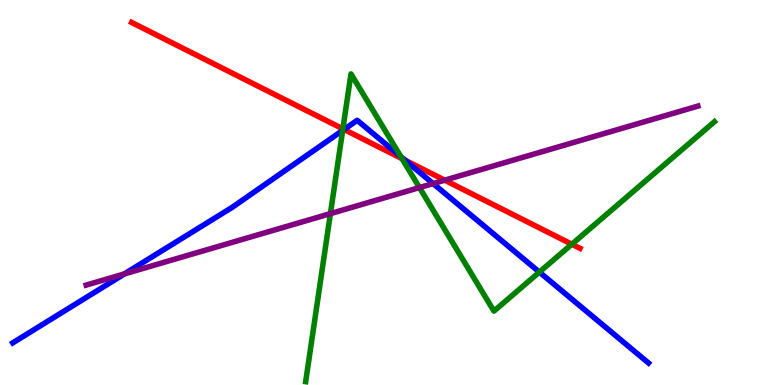[{'lines': ['blue', 'red'], 'intersections': [{'x': 4.44, 'y': 6.64}, {'x': 5.23, 'y': 5.84}]}, {'lines': ['green', 'red'], 'intersections': [{'x': 4.42, 'y': 6.65}, {'x': 5.19, 'y': 5.88}, {'x': 7.38, 'y': 3.66}]}, {'lines': ['purple', 'red'], 'intersections': [{'x': 5.74, 'y': 5.32}]}, {'lines': ['blue', 'green'], 'intersections': [{'x': 4.42, 'y': 6.61}, {'x': 5.17, 'y': 5.93}, {'x': 6.96, 'y': 2.93}]}, {'lines': ['blue', 'purple'], 'intersections': [{'x': 1.61, 'y': 2.89}, {'x': 5.59, 'y': 5.23}]}, {'lines': ['green', 'purple'], 'intersections': [{'x': 4.26, 'y': 4.45}, {'x': 5.41, 'y': 5.13}]}]